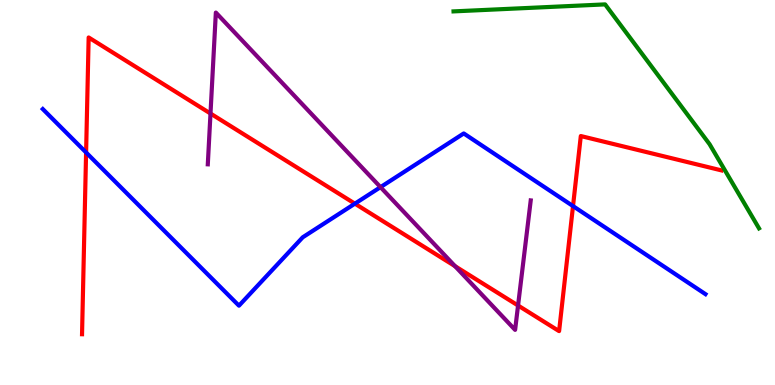[{'lines': ['blue', 'red'], 'intersections': [{'x': 1.11, 'y': 6.04}, {'x': 4.58, 'y': 4.71}, {'x': 7.39, 'y': 4.65}]}, {'lines': ['green', 'red'], 'intersections': []}, {'lines': ['purple', 'red'], 'intersections': [{'x': 2.72, 'y': 7.05}, {'x': 5.87, 'y': 3.09}, {'x': 6.68, 'y': 2.06}]}, {'lines': ['blue', 'green'], 'intersections': []}, {'lines': ['blue', 'purple'], 'intersections': [{'x': 4.91, 'y': 5.14}]}, {'lines': ['green', 'purple'], 'intersections': []}]